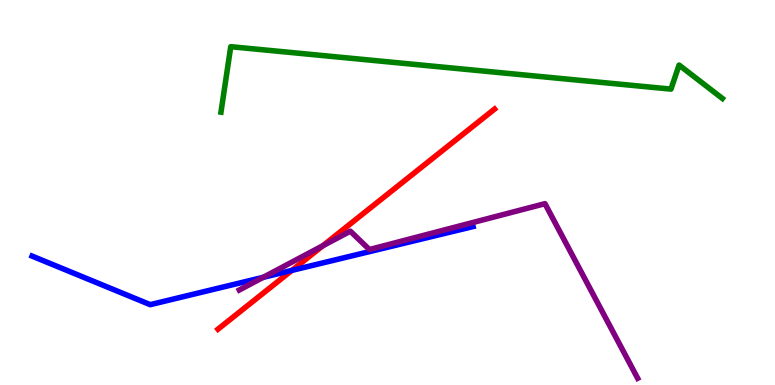[{'lines': ['blue', 'red'], 'intersections': [{'x': 3.77, 'y': 2.98}]}, {'lines': ['green', 'red'], 'intersections': []}, {'lines': ['purple', 'red'], 'intersections': [{'x': 4.16, 'y': 3.62}]}, {'lines': ['blue', 'green'], 'intersections': []}, {'lines': ['blue', 'purple'], 'intersections': [{'x': 3.4, 'y': 2.8}]}, {'lines': ['green', 'purple'], 'intersections': []}]